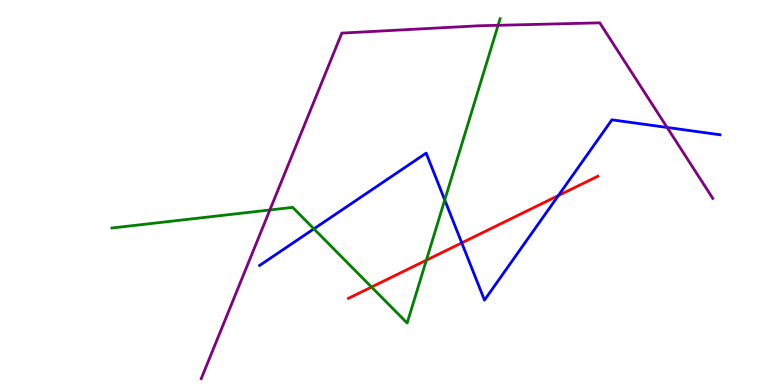[{'lines': ['blue', 'red'], 'intersections': [{'x': 5.96, 'y': 3.69}, {'x': 7.2, 'y': 4.92}]}, {'lines': ['green', 'red'], 'intersections': [{'x': 4.79, 'y': 2.54}, {'x': 5.5, 'y': 3.24}]}, {'lines': ['purple', 'red'], 'intersections': []}, {'lines': ['blue', 'green'], 'intersections': [{'x': 4.05, 'y': 4.06}, {'x': 5.74, 'y': 4.81}]}, {'lines': ['blue', 'purple'], 'intersections': [{'x': 8.61, 'y': 6.69}]}, {'lines': ['green', 'purple'], 'intersections': [{'x': 3.48, 'y': 4.55}, {'x': 6.43, 'y': 9.34}]}]